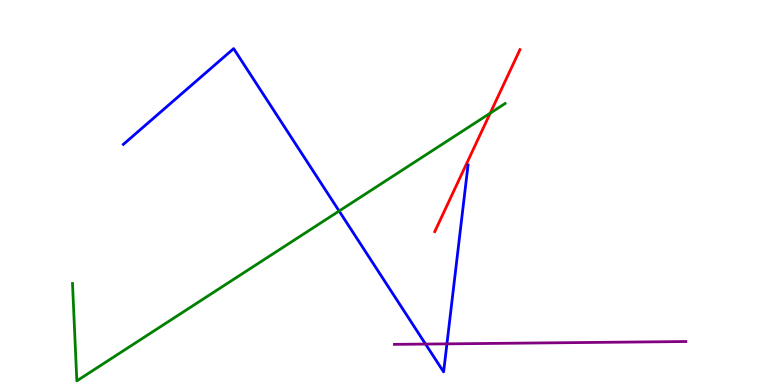[{'lines': ['blue', 'red'], 'intersections': []}, {'lines': ['green', 'red'], 'intersections': [{'x': 6.33, 'y': 7.06}]}, {'lines': ['purple', 'red'], 'intersections': []}, {'lines': ['blue', 'green'], 'intersections': [{'x': 4.38, 'y': 4.52}]}, {'lines': ['blue', 'purple'], 'intersections': [{'x': 5.49, 'y': 1.06}, {'x': 5.77, 'y': 1.07}]}, {'lines': ['green', 'purple'], 'intersections': []}]